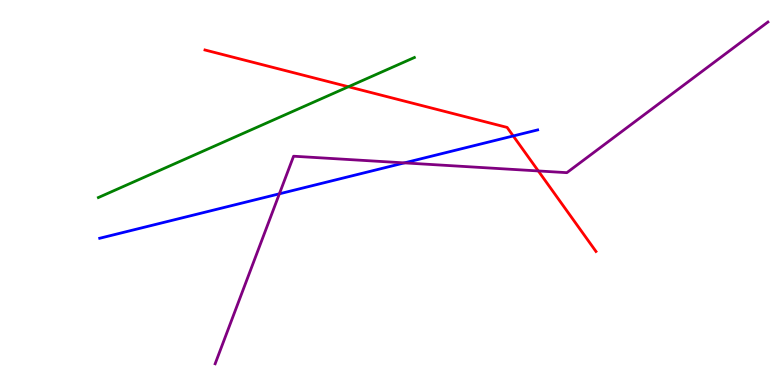[{'lines': ['blue', 'red'], 'intersections': [{'x': 6.62, 'y': 6.47}]}, {'lines': ['green', 'red'], 'intersections': [{'x': 4.5, 'y': 7.75}]}, {'lines': ['purple', 'red'], 'intersections': [{'x': 6.95, 'y': 5.56}]}, {'lines': ['blue', 'green'], 'intersections': []}, {'lines': ['blue', 'purple'], 'intersections': [{'x': 3.6, 'y': 4.97}, {'x': 5.22, 'y': 5.77}]}, {'lines': ['green', 'purple'], 'intersections': []}]